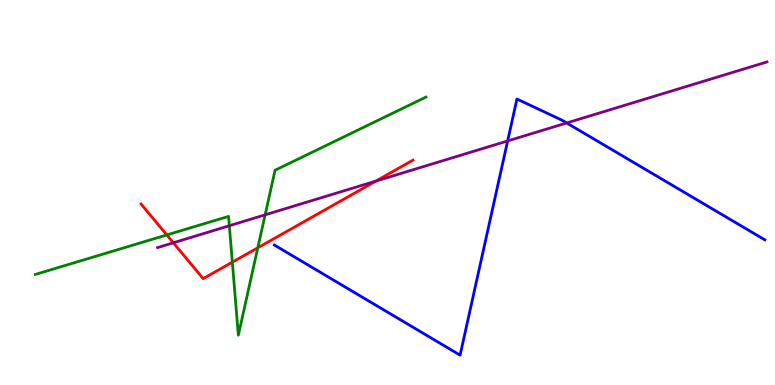[{'lines': ['blue', 'red'], 'intersections': []}, {'lines': ['green', 'red'], 'intersections': [{'x': 2.15, 'y': 3.9}, {'x': 3.0, 'y': 3.19}, {'x': 3.33, 'y': 3.56}]}, {'lines': ['purple', 'red'], 'intersections': [{'x': 2.24, 'y': 3.69}, {'x': 4.85, 'y': 5.3}]}, {'lines': ['blue', 'green'], 'intersections': []}, {'lines': ['blue', 'purple'], 'intersections': [{'x': 6.55, 'y': 6.34}, {'x': 7.31, 'y': 6.81}]}, {'lines': ['green', 'purple'], 'intersections': [{'x': 2.96, 'y': 4.14}, {'x': 3.42, 'y': 4.42}]}]